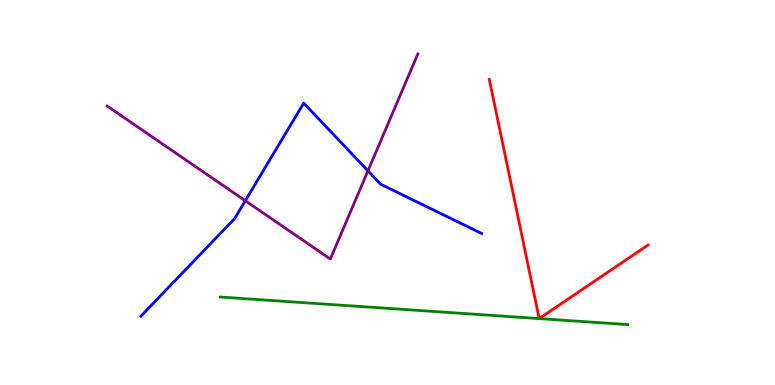[{'lines': ['blue', 'red'], 'intersections': []}, {'lines': ['green', 'red'], 'intersections': []}, {'lines': ['purple', 'red'], 'intersections': []}, {'lines': ['blue', 'green'], 'intersections': []}, {'lines': ['blue', 'purple'], 'intersections': [{'x': 3.17, 'y': 4.79}, {'x': 4.75, 'y': 5.56}]}, {'lines': ['green', 'purple'], 'intersections': []}]